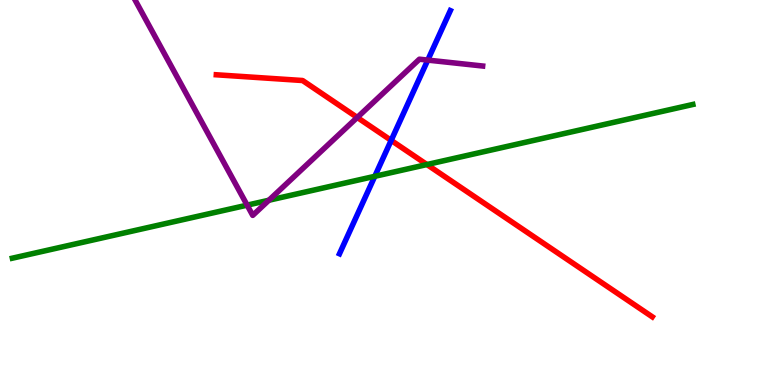[{'lines': ['blue', 'red'], 'intersections': [{'x': 5.05, 'y': 6.35}]}, {'lines': ['green', 'red'], 'intersections': [{'x': 5.51, 'y': 5.73}]}, {'lines': ['purple', 'red'], 'intersections': [{'x': 4.61, 'y': 6.95}]}, {'lines': ['blue', 'green'], 'intersections': [{'x': 4.84, 'y': 5.42}]}, {'lines': ['blue', 'purple'], 'intersections': [{'x': 5.52, 'y': 8.44}]}, {'lines': ['green', 'purple'], 'intersections': [{'x': 3.19, 'y': 4.67}, {'x': 3.47, 'y': 4.8}]}]